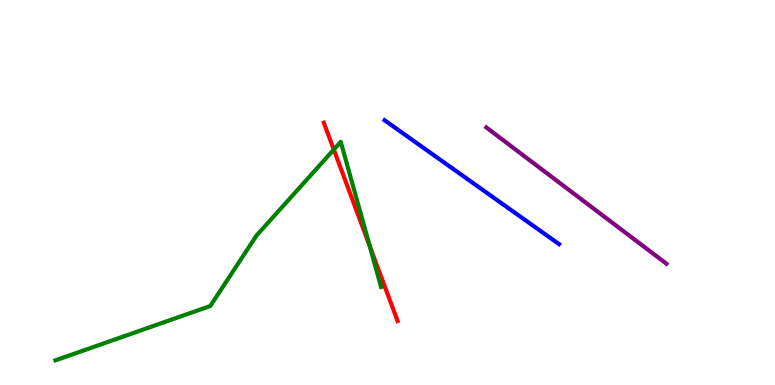[{'lines': ['blue', 'red'], 'intersections': []}, {'lines': ['green', 'red'], 'intersections': [{'x': 4.31, 'y': 6.11}, {'x': 4.77, 'y': 3.61}]}, {'lines': ['purple', 'red'], 'intersections': []}, {'lines': ['blue', 'green'], 'intersections': []}, {'lines': ['blue', 'purple'], 'intersections': []}, {'lines': ['green', 'purple'], 'intersections': []}]